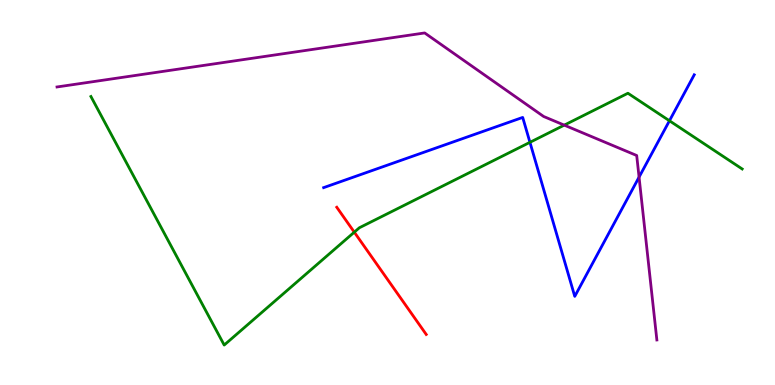[{'lines': ['blue', 'red'], 'intersections': []}, {'lines': ['green', 'red'], 'intersections': [{'x': 4.57, 'y': 3.97}]}, {'lines': ['purple', 'red'], 'intersections': []}, {'lines': ['blue', 'green'], 'intersections': [{'x': 6.84, 'y': 6.3}, {'x': 8.64, 'y': 6.86}]}, {'lines': ['blue', 'purple'], 'intersections': [{'x': 8.25, 'y': 5.4}]}, {'lines': ['green', 'purple'], 'intersections': [{'x': 7.28, 'y': 6.75}]}]